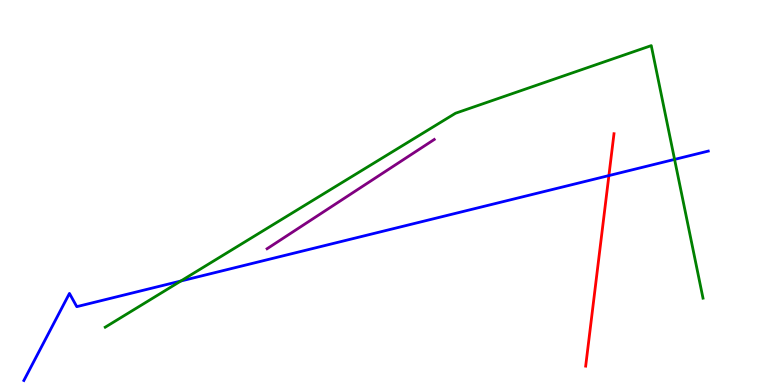[{'lines': ['blue', 'red'], 'intersections': [{'x': 7.86, 'y': 5.44}]}, {'lines': ['green', 'red'], 'intersections': []}, {'lines': ['purple', 'red'], 'intersections': []}, {'lines': ['blue', 'green'], 'intersections': [{'x': 2.33, 'y': 2.7}, {'x': 8.7, 'y': 5.86}]}, {'lines': ['blue', 'purple'], 'intersections': []}, {'lines': ['green', 'purple'], 'intersections': []}]